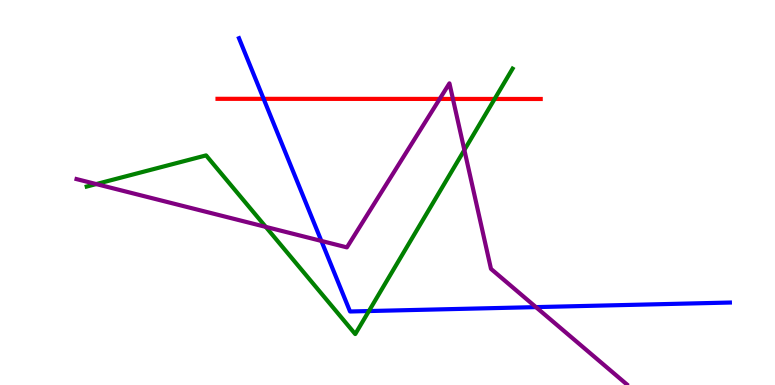[{'lines': ['blue', 'red'], 'intersections': [{'x': 3.4, 'y': 7.43}]}, {'lines': ['green', 'red'], 'intersections': [{'x': 6.38, 'y': 7.43}]}, {'lines': ['purple', 'red'], 'intersections': [{'x': 5.67, 'y': 7.43}, {'x': 5.84, 'y': 7.43}]}, {'lines': ['blue', 'green'], 'intersections': [{'x': 4.76, 'y': 1.92}]}, {'lines': ['blue', 'purple'], 'intersections': [{'x': 4.15, 'y': 3.74}, {'x': 6.92, 'y': 2.02}]}, {'lines': ['green', 'purple'], 'intersections': [{'x': 1.24, 'y': 5.22}, {'x': 3.43, 'y': 4.11}, {'x': 5.99, 'y': 6.1}]}]